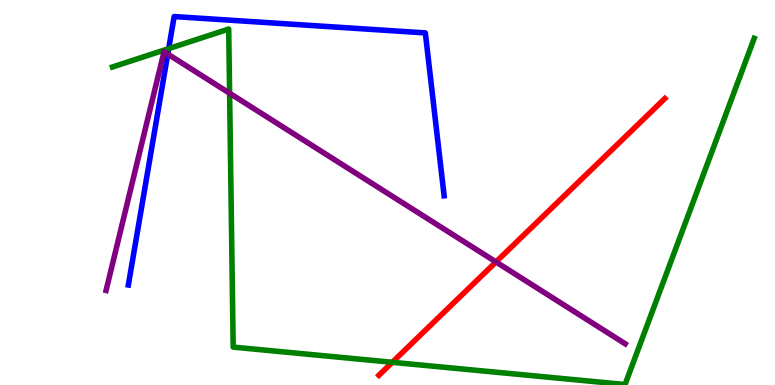[{'lines': ['blue', 'red'], 'intersections': []}, {'lines': ['green', 'red'], 'intersections': [{'x': 5.06, 'y': 0.59}]}, {'lines': ['purple', 'red'], 'intersections': [{'x': 6.4, 'y': 3.2}]}, {'lines': ['blue', 'green'], 'intersections': [{'x': 2.18, 'y': 8.74}]}, {'lines': ['blue', 'purple'], 'intersections': [{'x': 2.16, 'y': 8.6}]}, {'lines': ['green', 'purple'], 'intersections': [{'x': 2.96, 'y': 7.58}]}]